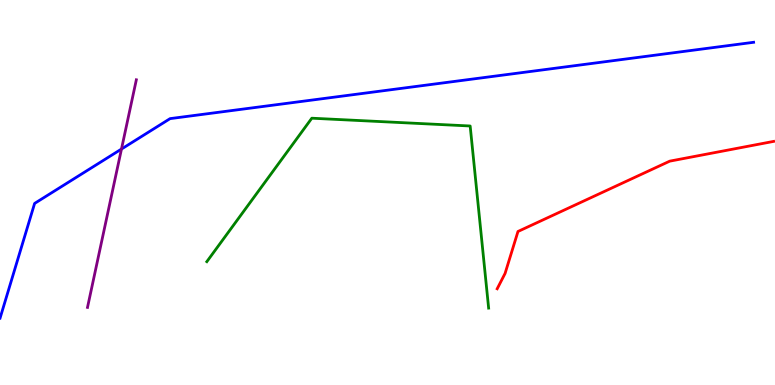[{'lines': ['blue', 'red'], 'intersections': []}, {'lines': ['green', 'red'], 'intersections': []}, {'lines': ['purple', 'red'], 'intersections': []}, {'lines': ['blue', 'green'], 'intersections': []}, {'lines': ['blue', 'purple'], 'intersections': [{'x': 1.57, 'y': 6.13}]}, {'lines': ['green', 'purple'], 'intersections': []}]